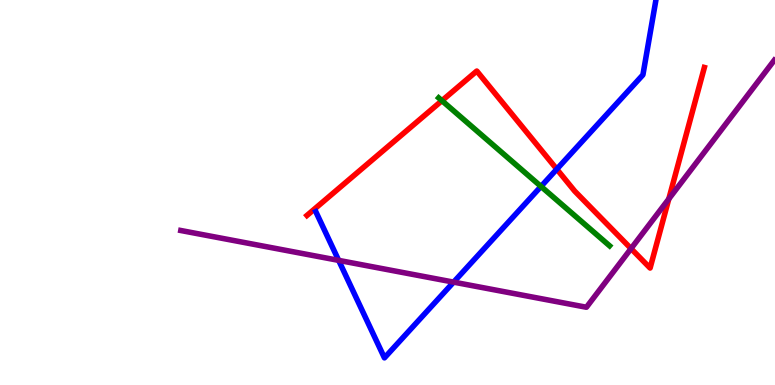[{'lines': ['blue', 'red'], 'intersections': [{'x': 7.18, 'y': 5.61}]}, {'lines': ['green', 'red'], 'intersections': [{'x': 5.7, 'y': 7.39}]}, {'lines': ['purple', 'red'], 'intersections': [{'x': 8.14, 'y': 3.54}, {'x': 8.63, 'y': 4.83}]}, {'lines': ['blue', 'green'], 'intersections': [{'x': 6.98, 'y': 5.16}]}, {'lines': ['blue', 'purple'], 'intersections': [{'x': 4.37, 'y': 3.24}, {'x': 5.85, 'y': 2.67}]}, {'lines': ['green', 'purple'], 'intersections': []}]